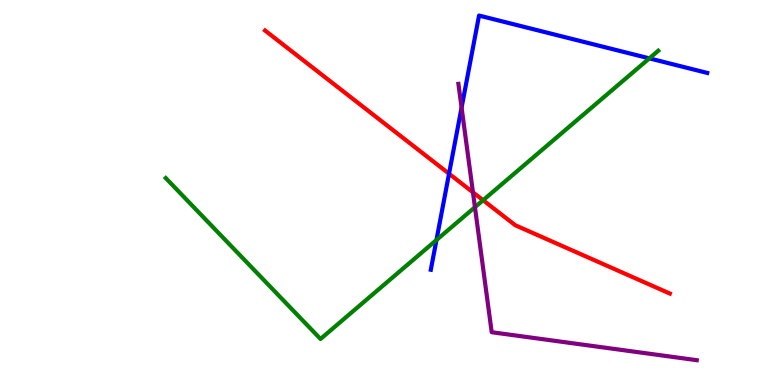[{'lines': ['blue', 'red'], 'intersections': [{'x': 5.79, 'y': 5.49}]}, {'lines': ['green', 'red'], 'intersections': [{'x': 6.23, 'y': 4.8}]}, {'lines': ['purple', 'red'], 'intersections': [{'x': 6.1, 'y': 5.01}]}, {'lines': ['blue', 'green'], 'intersections': [{'x': 5.63, 'y': 3.77}, {'x': 8.38, 'y': 8.48}]}, {'lines': ['blue', 'purple'], 'intersections': [{'x': 5.96, 'y': 7.2}]}, {'lines': ['green', 'purple'], 'intersections': [{'x': 6.13, 'y': 4.62}]}]